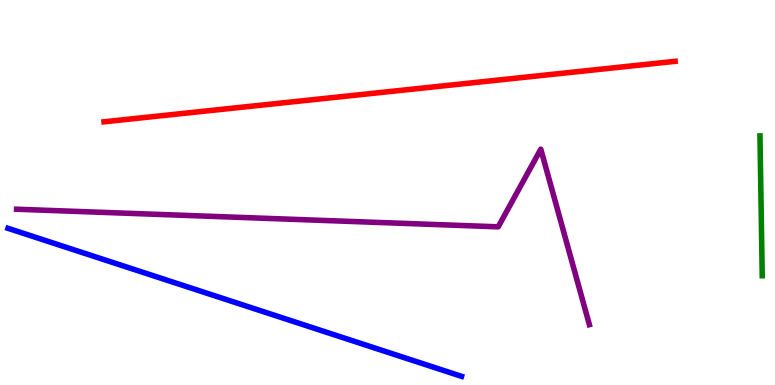[{'lines': ['blue', 'red'], 'intersections': []}, {'lines': ['green', 'red'], 'intersections': []}, {'lines': ['purple', 'red'], 'intersections': []}, {'lines': ['blue', 'green'], 'intersections': []}, {'lines': ['blue', 'purple'], 'intersections': []}, {'lines': ['green', 'purple'], 'intersections': []}]